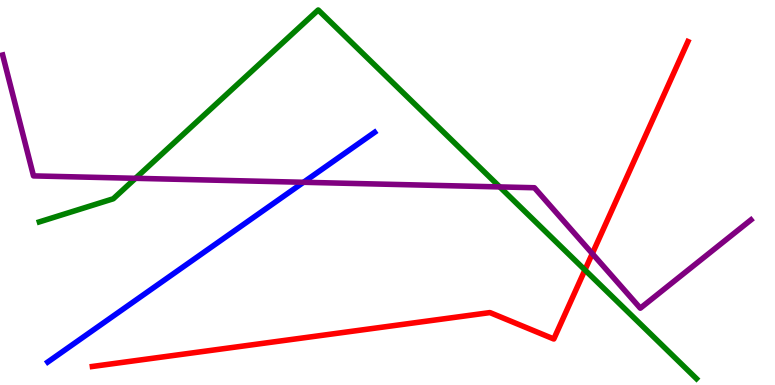[{'lines': ['blue', 'red'], 'intersections': []}, {'lines': ['green', 'red'], 'intersections': [{'x': 7.55, 'y': 2.99}]}, {'lines': ['purple', 'red'], 'intersections': [{'x': 7.64, 'y': 3.41}]}, {'lines': ['blue', 'green'], 'intersections': []}, {'lines': ['blue', 'purple'], 'intersections': [{'x': 3.92, 'y': 5.27}]}, {'lines': ['green', 'purple'], 'intersections': [{'x': 1.75, 'y': 5.37}, {'x': 6.45, 'y': 5.14}]}]